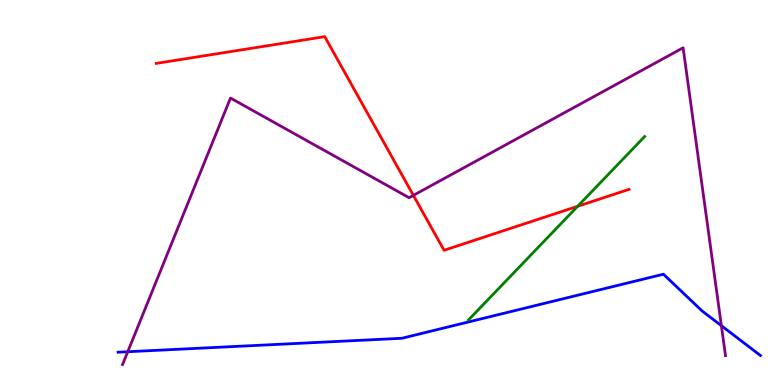[{'lines': ['blue', 'red'], 'intersections': []}, {'lines': ['green', 'red'], 'intersections': [{'x': 7.45, 'y': 4.64}]}, {'lines': ['purple', 'red'], 'intersections': [{'x': 5.33, 'y': 4.93}]}, {'lines': ['blue', 'green'], 'intersections': []}, {'lines': ['blue', 'purple'], 'intersections': [{'x': 1.65, 'y': 0.864}, {'x': 9.31, 'y': 1.54}]}, {'lines': ['green', 'purple'], 'intersections': []}]